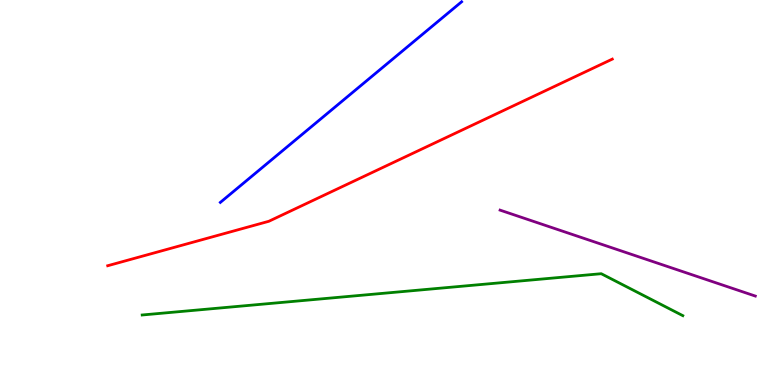[{'lines': ['blue', 'red'], 'intersections': []}, {'lines': ['green', 'red'], 'intersections': []}, {'lines': ['purple', 'red'], 'intersections': []}, {'lines': ['blue', 'green'], 'intersections': []}, {'lines': ['blue', 'purple'], 'intersections': []}, {'lines': ['green', 'purple'], 'intersections': []}]